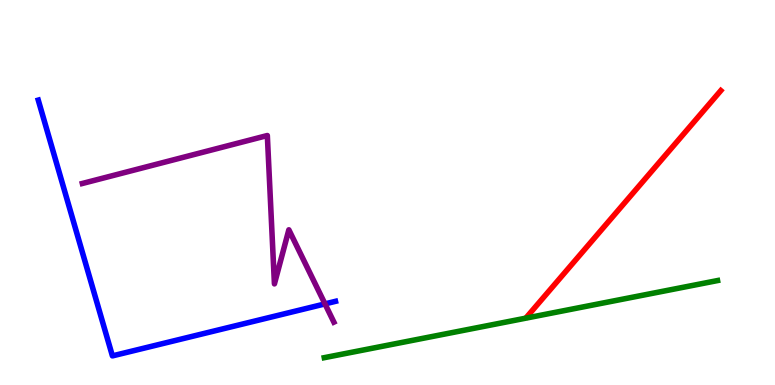[{'lines': ['blue', 'red'], 'intersections': []}, {'lines': ['green', 'red'], 'intersections': []}, {'lines': ['purple', 'red'], 'intersections': []}, {'lines': ['blue', 'green'], 'intersections': []}, {'lines': ['blue', 'purple'], 'intersections': [{'x': 4.19, 'y': 2.11}]}, {'lines': ['green', 'purple'], 'intersections': []}]